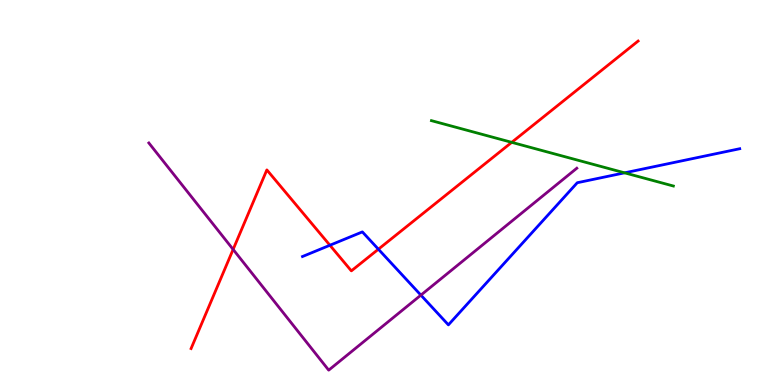[{'lines': ['blue', 'red'], 'intersections': [{'x': 4.26, 'y': 3.63}, {'x': 4.88, 'y': 3.53}]}, {'lines': ['green', 'red'], 'intersections': [{'x': 6.6, 'y': 6.3}]}, {'lines': ['purple', 'red'], 'intersections': [{'x': 3.01, 'y': 3.52}]}, {'lines': ['blue', 'green'], 'intersections': [{'x': 8.06, 'y': 5.51}]}, {'lines': ['blue', 'purple'], 'intersections': [{'x': 5.43, 'y': 2.33}]}, {'lines': ['green', 'purple'], 'intersections': []}]